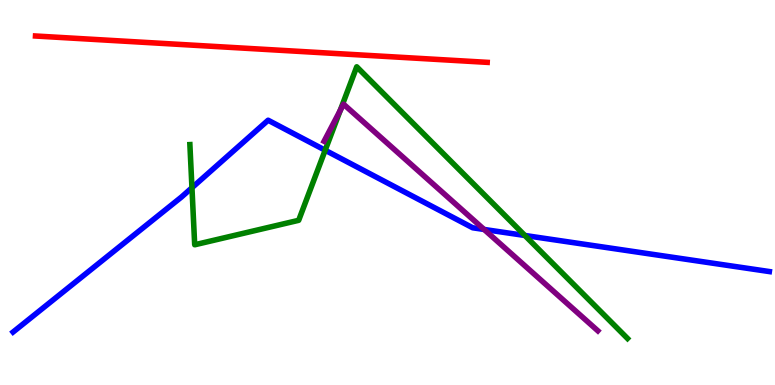[{'lines': ['blue', 'red'], 'intersections': []}, {'lines': ['green', 'red'], 'intersections': []}, {'lines': ['purple', 'red'], 'intersections': []}, {'lines': ['blue', 'green'], 'intersections': [{'x': 2.48, 'y': 5.12}, {'x': 4.2, 'y': 6.1}, {'x': 6.77, 'y': 3.88}]}, {'lines': ['blue', 'purple'], 'intersections': [{'x': 6.25, 'y': 4.04}]}, {'lines': ['green', 'purple'], 'intersections': [{'x': 4.39, 'y': 7.13}]}]